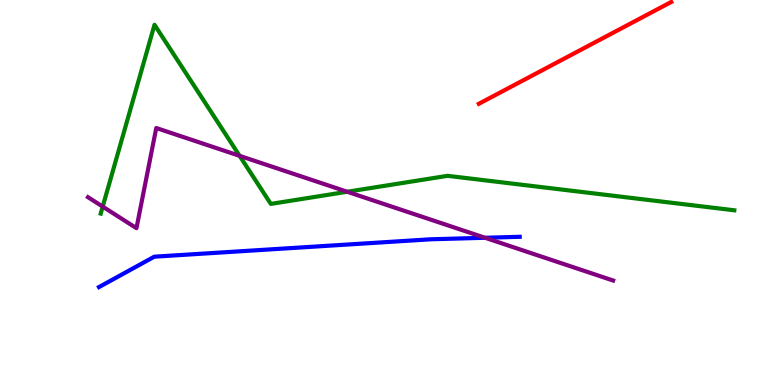[{'lines': ['blue', 'red'], 'intersections': []}, {'lines': ['green', 'red'], 'intersections': []}, {'lines': ['purple', 'red'], 'intersections': []}, {'lines': ['blue', 'green'], 'intersections': []}, {'lines': ['blue', 'purple'], 'intersections': [{'x': 6.26, 'y': 3.82}]}, {'lines': ['green', 'purple'], 'intersections': [{'x': 1.33, 'y': 4.63}, {'x': 3.09, 'y': 5.95}, {'x': 4.48, 'y': 5.02}]}]